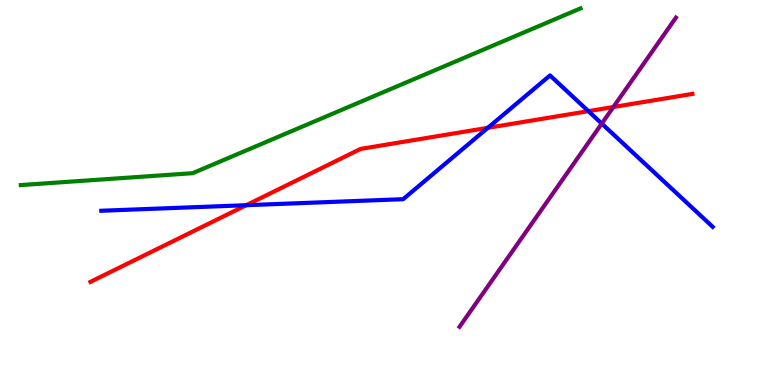[{'lines': ['blue', 'red'], 'intersections': [{'x': 3.18, 'y': 4.67}, {'x': 6.29, 'y': 6.68}, {'x': 7.59, 'y': 7.11}]}, {'lines': ['green', 'red'], 'intersections': []}, {'lines': ['purple', 'red'], 'intersections': [{'x': 7.91, 'y': 7.22}]}, {'lines': ['blue', 'green'], 'intersections': []}, {'lines': ['blue', 'purple'], 'intersections': [{'x': 7.76, 'y': 6.79}]}, {'lines': ['green', 'purple'], 'intersections': []}]